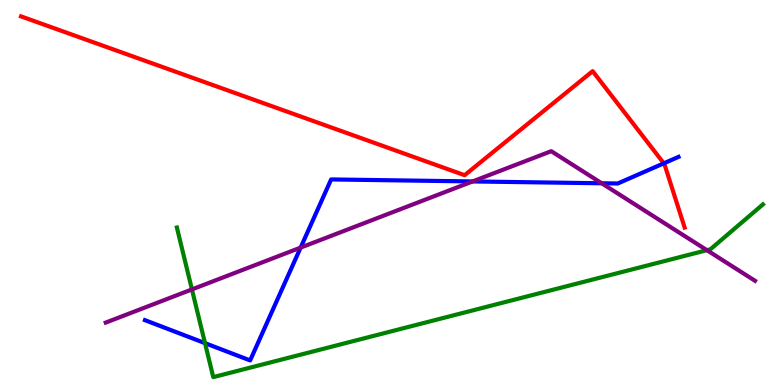[{'lines': ['blue', 'red'], 'intersections': [{'x': 8.57, 'y': 5.76}]}, {'lines': ['green', 'red'], 'intersections': []}, {'lines': ['purple', 'red'], 'intersections': []}, {'lines': ['blue', 'green'], 'intersections': [{'x': 2.65, 'y': 1.09}]}, {'lines': ['blue', 'purple'], 'intersections': [{'x': 3.88, 'y': 3.57}, {'x': 6.1, 'y': 5.29}, {'x': 7.76, 'y': 5.24}]}, {'lines': ['green', 'purple'], 'intersections': [{'x': 2.48, 'y': 2.48}, {'x': 9.12, 'y': 3.5}]}]